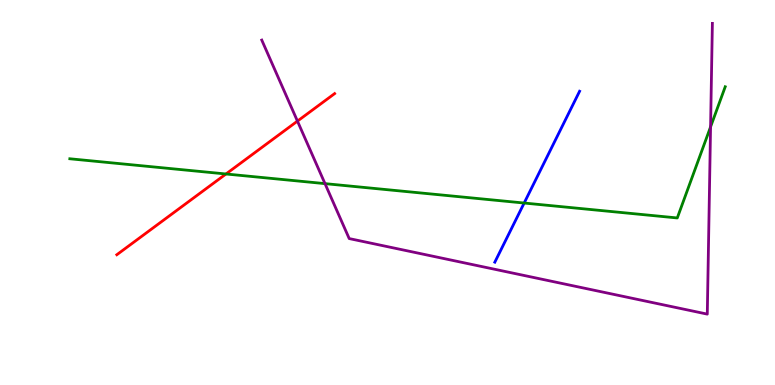[{'lines': ['blue', 'red'], 'intersections': []}, {'lines': ['green', 'red'], 'intersections': [{'x': 2.92, 'y': 5.48}]}, {'lines': ['purple', 'red'], 'intersections': [{'x': 3.84, 'y': 6.85}]}, {'lines': ['blue', 'green'], 'intersections': [{'x': 6.76, 'y': 4.73}]}, {'lines': ['blue', 'purple'], 'intersections': []}, {'lines': ['green', 'purple'], 'intersections': [{'x': 4.19, 'y': 5.23}, {'x': 9.17, 'y': 6.7}]}]